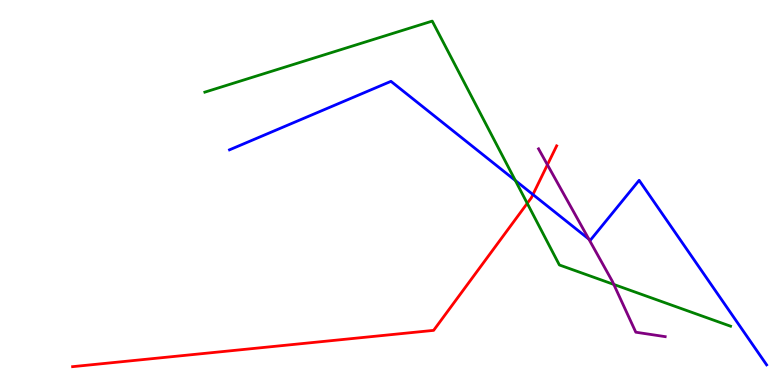[{'lines': ['blue', 'red'], 'intersections': [{'x': 6.88, 'y': 4.95}]}, {'lines': ['green', 'red'], 'intersections': [{'x': 6.8, 'y': 4.72}]}, {'lines': ['purple', 'red'], 'intersections': [{'x': 7.06, 'y': 5.72}]}, {'lines': ['blue', 'green'], 'intersections': [{'x': 6.65, 'y': 5.31}]}, {'lines': ['blue', 'purple'], 'intersections': [{'x': 7.6, 'y': 3.79}]}, {'lines': ['green', 'purple'], 'intersections': [{'x': 7.92, 'y': 2.61}]}]